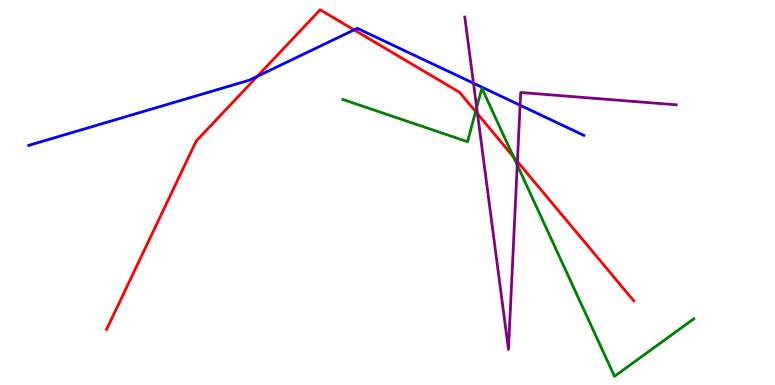[{'lines': ['blue', 'red'], 'intersections': [{'x': 3.32, 'y': 8.02}, {'x': 4.57, 'y': 9.22}]}, {'lines': ['green', 'red'], 'intersections': [{'x': 6.14, 'y': 7.1}, {'x': 6.63, 'y': 5.92}]}, {'lines': ['purple', 'red'], 'intersections': [{'x': 6.16, 'y': 7.04}, {'x': 6.68, 'y': 5.8}]}, {'lines': ['blue', 'green'], 'intersections': []}, {'lines': ['blue', 'purple'], 'intersections': [{'x': 6.11, 'y': 7.84}, {'x': 6.71, 'y': 7.27}]}, {'lines': ['green', 'purple'], 'intersections': [{'x': 6.15, 'y': 7.21}, {'x': 6.67, 'y': 5.71}]}]